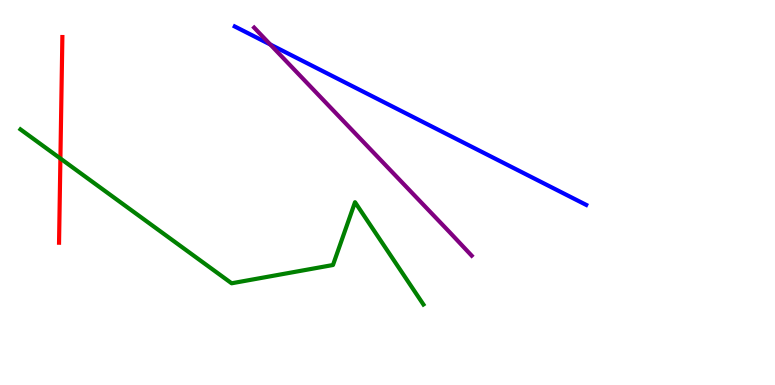[{'lines': ['blue', 'red'], 'intersections': []}, {'lines': ['green', 'red'], 'intersections': [{'x': 0.779, 'y': 5.88}]}, {'lines': ['purple', 'red'], 'intersections': []}, {'lines': ['blue', 'green'], 'intersections': []}, {'lines': ['blue', 'purple'], 'intersections': [{'x': 3.49, 'y': 8.84}]}, {'lines': ['green', 'purple'], 'intersections': []}]